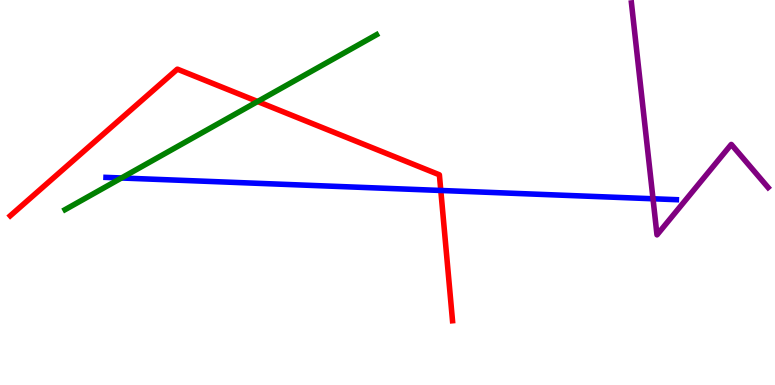[{'lines': ['blue', 'red'], 'intersections': [{'x': 5.69, 'y': 5.05}]}, {'lines': ['green', 'red'], 'intersections': [{'x': 3.32, 'y': 7.36}]}, {'lines': ['purple', 'red'], 'intersections': []}, {'lines': ['blue', 'green'], 'intersections': [{'x': 1.57, 'y': 5.38}]}, {'lines': ['blue', 'purple'], 'intersections': [{'x': 8.43, 'y': 4.84}]}, {'lines': ['green', 'purple'], 'intersections': []}]